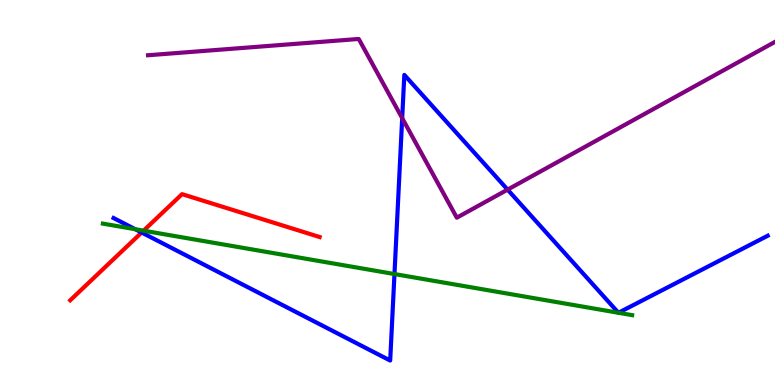[{'lines': ['blue', 'red'], 'intersections': [{'x': 1.83, 'y': 3.96}]}, {'lines': ['green', 'red'], 'intersections': [{'x': 1.85, 'y': 4.01}]}, {'lines': ['purple', 'red'], 'intersections': []}, {'lines': ['blue', 'green'], 'intersections': [{'x': 1.75, 'y': 4.05}, {'x': 5.09, 'y': 2.88}, {'x': 7.98, 'y': 1.88}, {'x': 7.98, 'y': 1.88}]}, {'lines': ['blue', 'purple'], 'intersections': [{'x': 5.19, 'y': 6.93}, {'x': 6.55, 'y': 5.07}]}, {'lines': ['green', 'purple'], 'intersections': []}]